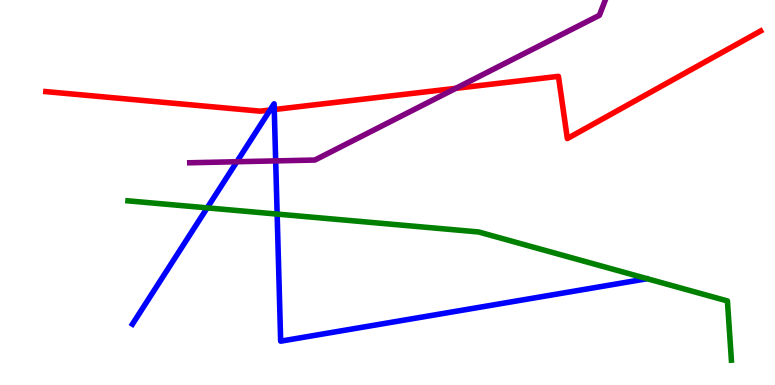[{'lines': ['blue', 'red'], 'intersections': [{'x': 3.49, 'y': 7.14}, {'x': 3.54, 'y': 7.15}]}, {'lines': ['green', 'red'], 'intersections': []}, {'lines': ['purple', 'red'], 'intersections': [{'x': 5.88, 'y': 7.71}]}, {'lines': ['blue', 'green'], 'intersections': [{'x': 2.67, 'y': 4.6}, {'x': 3.58, 'y': 4.44}]}, {'lines': ['blue', 'purple'], 'intersections': [{'x': 3.06, 'y': 5.8}, {'x': 3.56, 'y': 5.82}]}, {'lines': ['green', 'purple'], 'intersections': []}]